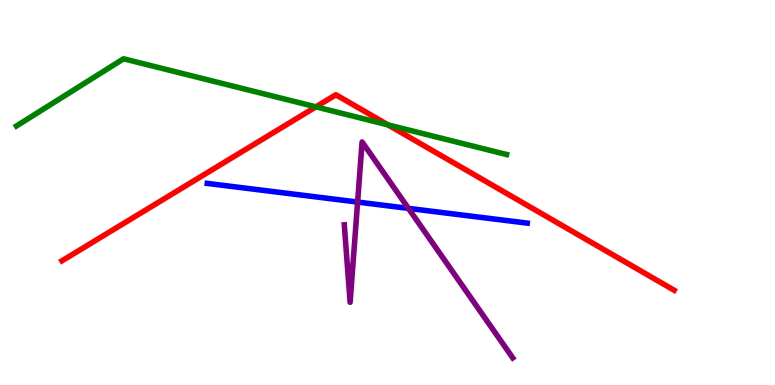[{'lines': ['blue', 'red'], 'intersections': []}, {'lines': ['green', 'red'], 'intersections': [{'x': 4.08, 'y': 7.22}, {'x': 5.01, 'y': 6.76}]}, {'lines': ['purple', 'red'], 'intersections': []}, {'lines': ['blue', 'green'], 'intersections': []}, {'lines': ['blue', 'purple'], 'intersections': [{'x': 4.61, 'y': 4.75}, {'x': 5.27, 'y': 4.59}]}, {'lines': ['green', 'purple'], 'intersections': []}]